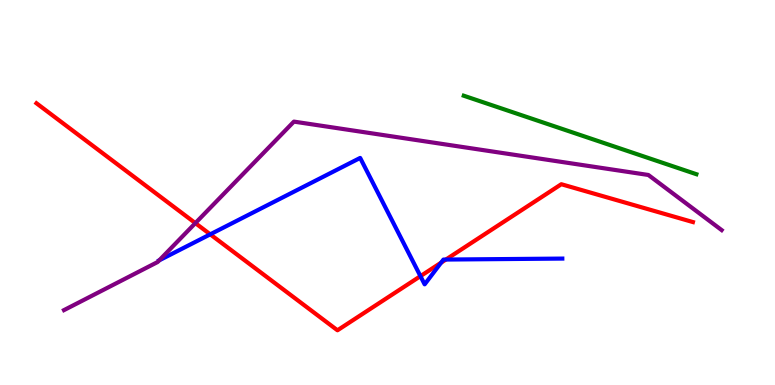[{'lines': ['blue', 'red'], 'intersections': [{'x': 2.71, 'y': 3.91}, {'x': 5.43, 'y': 2.83}, {'x': 5.69, 'y': 3.18}, {'x': 5.75, 'y': 3.26}]}, {'lines': ['green', 'red'], 'intersections': []}, {'lines': ['purple', 'red'], 'intersections': [{'x': 2.52, 'y': 4.2}]}, {'lines': ['blue', 'green'], 'intersections': []}, {'lines': ['blue', 'purple'], 'intersections': [{'x': 2.05, 'y': 3.24}]}, {'lines': ['green', 'purple'], 'intersections': []}]